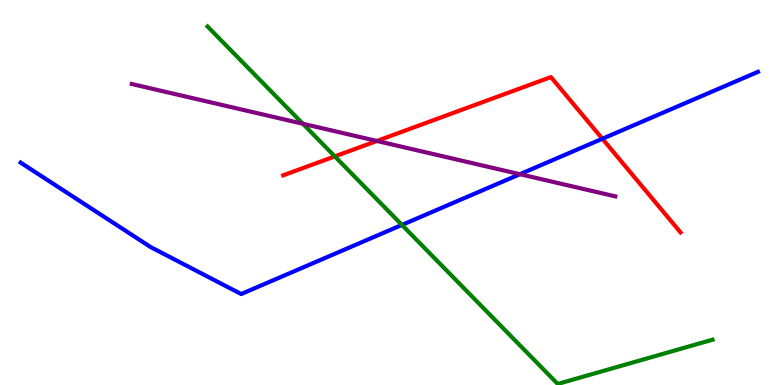[{'lines': ['blue', 'red'], 'intersections': [{'x': 7.77, 'y': 6.4}]}, {'lines': ['green', 'red'], 'intersections': [{'x': 4.32, 'y': 5.94}]}, {'lines': ['purple', 'red'], 'intersections': [{'x': 4.86, 'y': 6.34}]}, {'lines': ['blue', 'green'], 'intersections': [{'x': 5.19, 'y': 4.16}]}, {'lines': ['blue', 'purple'], 'intersections': [{'x': 6.71, 'y': 5.48}]}, {'lines': ['green', 'purple'], 'intersections': [{'x': 3.91, 'y': 6.79}]}]